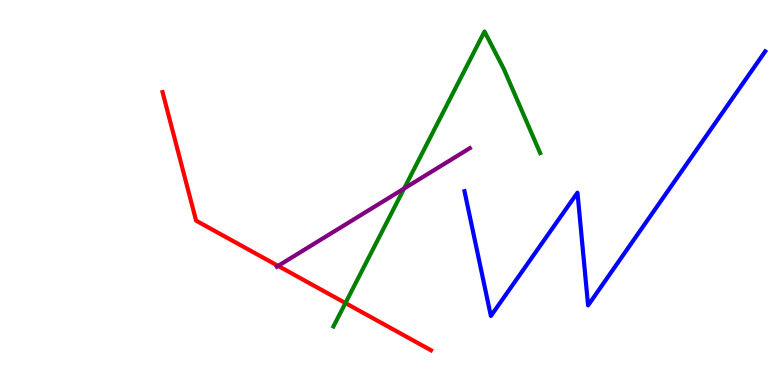[{'lines': ['blue', 'red'], 'intersections': []}, {'lines': ['green', 'red'], 'intersections': [{'x': 4.46, 'y': 2.13}]}, {'lines': ['purple', 'red'], 'intersections': [{'x': 3.59, 'y': 3.09}]}, {'lines': ['blue', 'green'], 'intersections': []}, {'lines': ['blue', 'purple'], 'intersections': []}, {'lines': ['green', 'purple'], 'intersections': [{'x': 5.21, 'y': 5.1}]}]